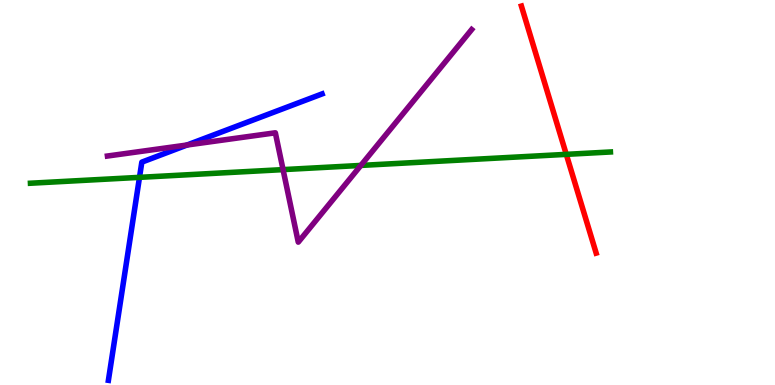[{'lines': ['blue', 'red'], 'intersections': []}, {'lines': ['green', 'red'], 'intersections': [{'x': 7.31, 'y': 5.99}]}, {'lines': ['purple', 'red'], 'intersections': []}, {'lines': ['blue', 'green'], 'intersections': [{'x': 1.8, 'y': 5.39}]}, {'lines': ['blue', 'purple'], 'intersections': [{'x': 2.41, 'y': 6.23}]}, {'lines': ['green', 'purple'], 'intersections': [{'x': 3.65, 'y': 5.59}, {'x': 4.66, 'y': 5.7}]}]